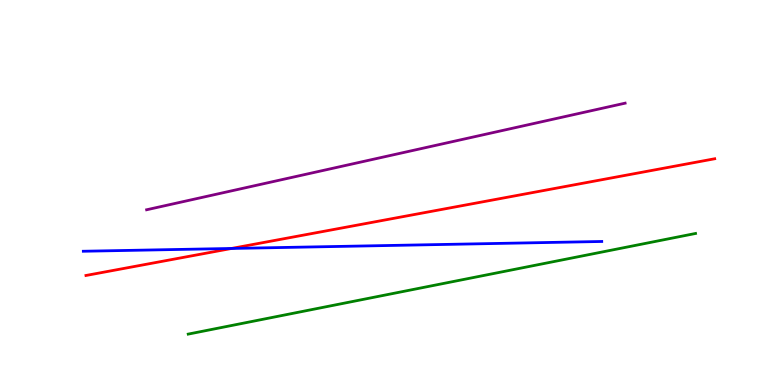[{'lines': ['blue', 'red'], 'intersections': [{'x': 2.99, 'y': 3.55}]}, {'lines': ['green', 'red'], 'intersections': []}, {'lines': ['purple', 'red'], 'intersections': []}, {'lines': ['blue', 'green'], 'intersections': []}, {'lines': ['blue', 'purple'], 'intersections': []}, {'lines': ['green', 'purple'], 'intersections': []}]